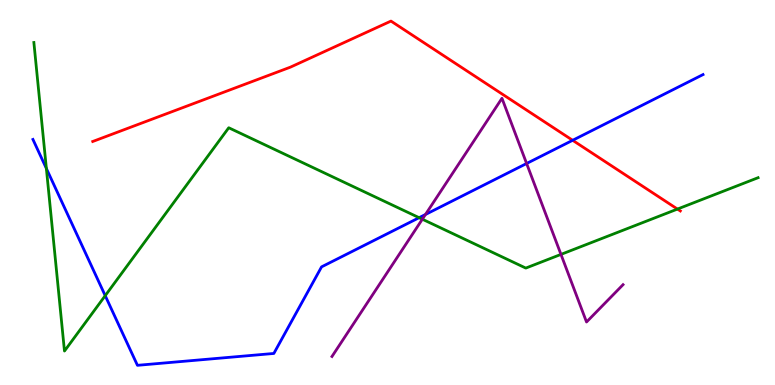[{'lines': ['blue', 'red'], 'intersections': [{'x': 7.39, 'y': 6.36}]}, {'lines': ['green', 'red'], 'intersections': [{'x': 8.74, 'y': 4.57}]}, {'lines': ['purple', 'red'], 'intersections': []}, {'lines': ['blue', 'green'], 'intersections': [{'x': 0.598, 'y': 5.62}, {'x': 1.36, 'y': 2.32}, {'x': 5.41, 'y': 4.35}]}, {'lines': ['blue', 'purple'], 'intersections': [{'x': 5.49, 'y': 4.43}, {'x': 6.8, 'y': 5.75}]}, {'lines': ['green', 'purple'], 'intersections': [{'x': 5.45, 'y': 4.31}, {'x': 7.24, 'y': 3.39}]}]